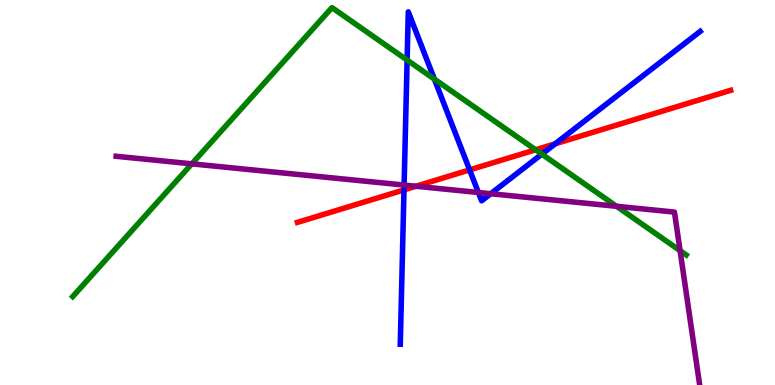[{'lines': ['blue', 'red'], 'intersections': [{'x': 5.21, 'y': 5.07}, {'x': 6.06, 'y': 5.59}, {'x': 7.16, 'y': 6.26}]}, {'lines': ['green', 'red'], 'intersections': [{'x': 6.91, 'y': 6.11}]}, {'lines': ['purple', 'red'], 'intersections': [{'x': 5.37, 'y': 5.16}]}, {'lines': ['blue', 'green'], 'intersections': [{'x': 5.25, 'y': 8.44}, {'x': 5.6, 'y': 7.95}, {'x': 6.99, 'y': 6.0}]}, {'lines': ['blue', 'purple'], 'intersections': [{'x': 5.21, 'y': 5.19}, {'x': 6.17, 'y': 5.0}, {'x': 6.33, 'y': 4.97}]}, {'lines': ['green', 'purple'], 'intersections': [{'x': 2.47, 'y': 5.74}, {'x': 7.96, 'y': 4.64}, {'x': 8.78, 'y': 3.49}]}]